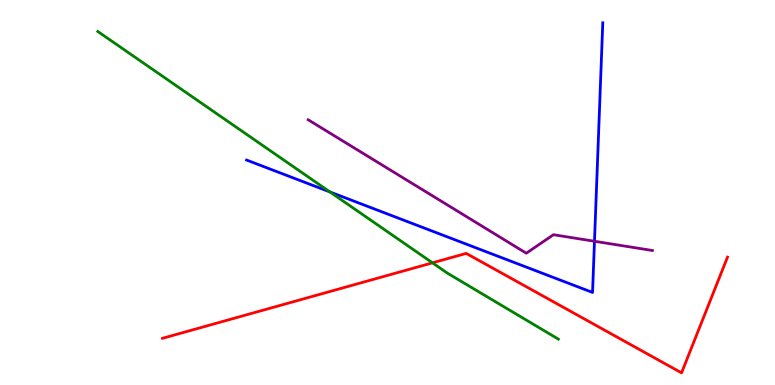[{'lines': ['blue', 'red'], 'intersections': []}, {'lines': ['green', 'red'], 'intersections': [{'x': 5.58, 'y': 3.17}]}, {'lines': ['purple', 'red'], 'intersections': []}, {'lines': ['blue', 'green'], 'intersections': [{'x': 4.26, 'y': 5.01}]}, {'lines': ['blue', 'purple'], 'intersections': [{'x': 7.67, 'y': 3.73}]}, {'lines': ['green', 'purple'], 'intersections': []}]